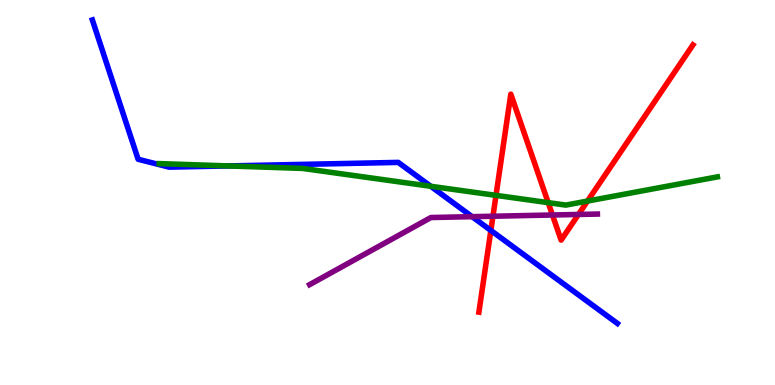[{'lines': ['blue', 'red'], 'intersections': [{'x': 6.33, 'y': 4.01}]}, {'lines': ['green', 'red'], 'intersections': [{'x': 6.4, 'y': 4.93}, {'x': 7.07, 'y': 4.74}, {'x': 7.58, 'y': 4.78}]}, {'lines': ['purple', 'red'], 'intersections': [{'x': 6.36, 'y': 4.38}, {'x': 7.13, 'y': 4.42}, {'x': 7.46, 'y': 4.43}]}, {'lines': ['blue', 'green'], 'intersections': [{'x': 2.94, 'y': 5.69}, {'x': 5.56, 'y': 5.16}]}, {'lines': ['blue', 'purple'], 'intersections': [{'x': 6.09, 'y': 4.37}]}, {'lines': ['green', 'purple'], 'intersections': []}]